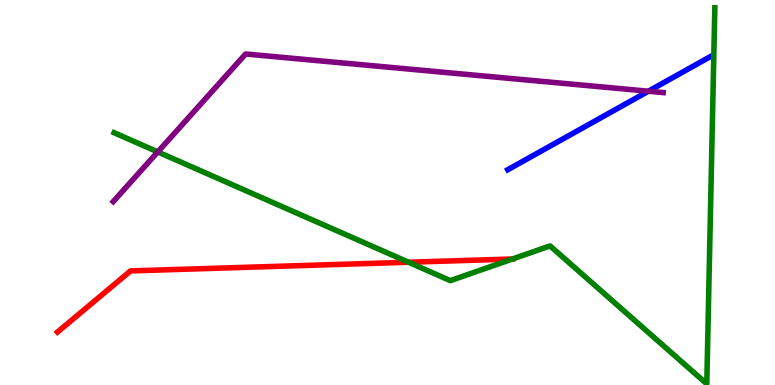[{'lines': ['blue', 'red'], 'intersections': []}, {'lines': ['green', 'red'], 'intersections': [{'x': 5.27, 'y': 3.19}, {'x': 6.61, 'y': 3.27}]}, {'lines': ['purple', 'red'], 'intersections': []}, {'lines': ['blue', 'green'], 'intersections': []}, {'lines': ['blue', 'purple'], 'intersections': [{'x': 8.37, 'y': 7.63}]}, {'lines': ['green', 'purple'], 'intersections': [{'x': 2.04, 'y': 6.05}]}]